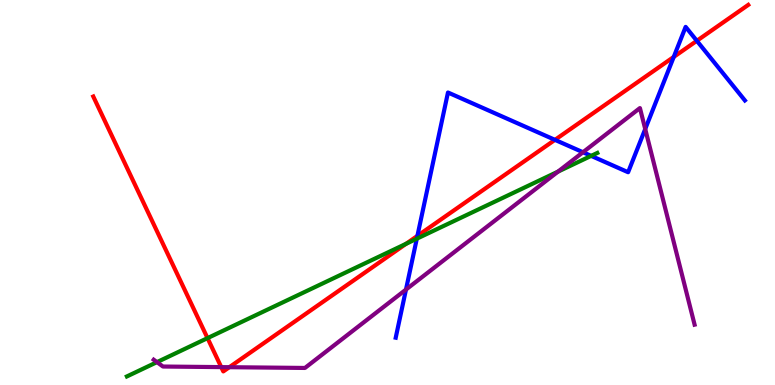[{'lines': ['blue', 'red'], 'intersections': [{'x': 5.39, 'y': 3.87}, {'x': 7.16, 'y': 6.37}, {'x': 8.69, 'y': 8.52}, {'x': 8.99, 'y': 8.94}]}, {'lines': ['green', 'red'], 'intersections': [{'x': 2.68, 'y': 1.22}, {'x': 5.24, 'y': 3.67}]}, {'lines': ['purple', 'red'], 'intersections': [{'x': 2.85, 'y': 0.465}, {'x': 2.96, 'y': 0.463}]}, {'lines': ['blue', 'green'], 'intersections': [{'x': 5.38, 'y': 3.8}, {'x': 7.63, 'y': 5.95}]}, {'lines': ['blue', 'purple'], 'intersections': [{'x': 5.24, 'y': 2.48}, {'x': 7.52, 'y': 6.05}, {'x': 8.33, 'y': 6.65}]}, {'lines': ['green', 'purple'], 'intersections': [{'x': 2.03, 'y': 0.594}, {'x': 7.2, 'y': 5.54}]}]